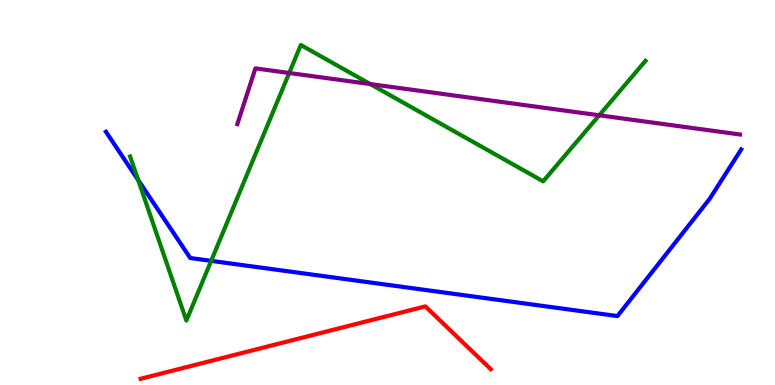[{'lines': ['blue', 'red'], 'intersections': []}, {'lines': ['green', 'red'], 'intersections': []}, {'lines': ['purple', 'red'], 'intersections': []}, {'lines': ['blue', 'green'], 'intersections': [{'x': 1.78, 'y': 5.32}, {'x': 2.72, 'y': 3.22}]}, {'lines': ['blue', 'purple'], 'intersections': []}, {'lines': ['green', 'purple'], 'intersections': [{'x': 3.73, 'y': 8.1}, {'x': 4.78, 'y': 7.82}, {'x': 7.73, 'y': 7.01}]}]